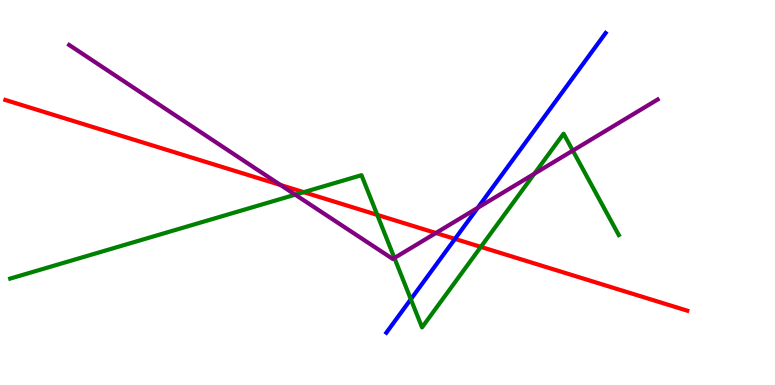[{'lines': ['blue', 'red'], 'intersections': [{'x': 5.87, 'y': 3.79}]}, {'lines': ['green', 'red'], 'intersections': [{'x': 3.92, 'y': 5.01}, {'x': 4.87, 'y': 4.42}, {'x': 6.2, 'y': 3.59}]}, {'lines': ['purple', 'red'], 'intersections': [{'x': 3.62, 'y': 5.19}, {'x': 5.62, 'y': 3.95}]}, {'lines': ['blue', 'green'], 'intersections': [{'x': 5.3, 'y': 2.23}]}, {'lines': ['blue', 'purple'], 'intersections': [{'x': 6.16, 'y': 4.6}]}, {'lines': ['green', 'purple'], 'intersections': [{'x': 3.81, 'y': 4.94}, {'x': 5.09, 'y': 3.3}, {'x': 6.89, 'y': 5.49}, {'x': 7.39, 'y': 6.09}]}]